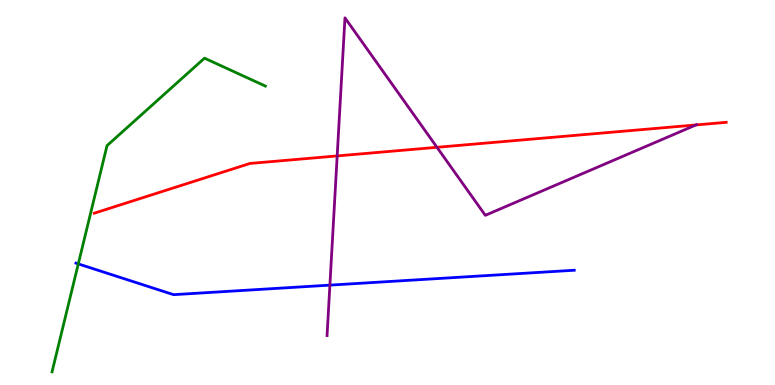[{'lines': ['blue', 'red'], 'intersections': []}, {'lines': ['green', 'red'], 'intersections': []}, {'lines': ['purple', 'red'], 'intersections': [{'x': 4.35, 'y': 5.95}, {'x': 5.64, 'y': 6.17}, {'x': 8.98, 'y': 6.75}]}, {'lines': ['blue', 'green'], 'intersections': [{'x': 1.01, 'y': 3.15}]}, {'lines': ['blue', 'purple'], 'intersections': [{'x': 4.26, 'y': 2.59}]}, {'lines': ['green', 'purple'], 'intersections': []}]